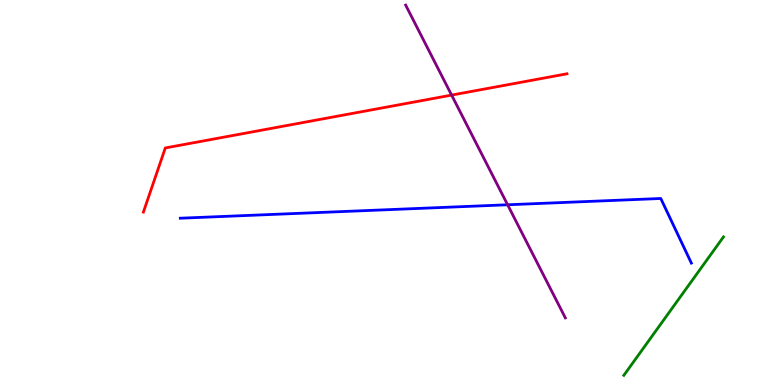[{'lines': ['blue', 'red'], 'intersections': []}, {'lines': ['green', 'red'], 'intersections': []}, {'lines': ['purple', 'red'], 'intersections': [{'x': 5.83, 'y': 7.53}]}, {'lines': ['blue', 'green'], 'intersections': []}, {'lines': ['blue', 'purple'], 'intersections': [{'x': 6.55, 'y': 4.68}]}, {'lines': ['green', 'purple'], 'intersections': []}]